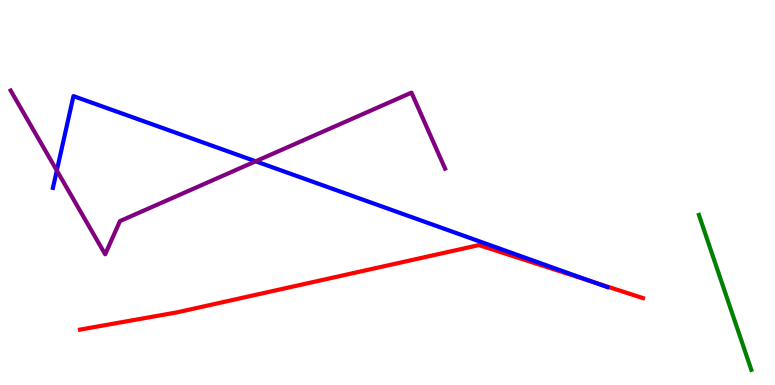[{'lines': ['blue', 'red'], 'intersections': [{'x': 7.64, 'y': 2.68}]}, {'lines': ['green', 'red'], 'intersections': []}, {'lines': ['purple', 'red'], 'intersections': []}, {'lines': ['blue', 'green'], 'intersections': []}, {'lines': ['blue', 'purple'], 'intersections': [{'x': 0.733, 'y': 5.57}, {'x': 3.3, 'y': 5.81}]}, {'lines': ['green', 'purple'], 'intersections': []}]